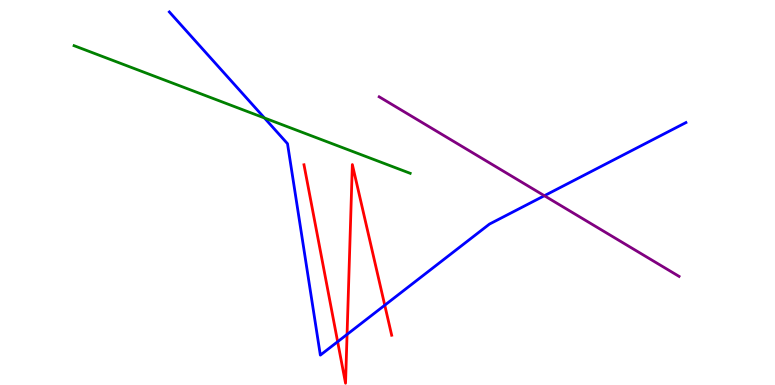[{'lines': ['blue', 'red'], 'intersections': [{'x': 4.36, 'y': 1.12}, {'x': 4.48, 'y': 1.31}, {'x': 4.96, 'y': 2.07}]}, {'lines': ['green', 'red'], 'intersections': []}, {'lines': ['purple', 'red'], 'intersections': []}, {'lines': ['blue', 'green'], 'intersections': [{'x': 3.41, 'y': 6.94}]}, {'lines': ['blue', 'purple'], 'intersections': [{'x': 7.02, 'y': 4.92}]}, {'lines': ['green', 'purple'], 'intersections': []}]